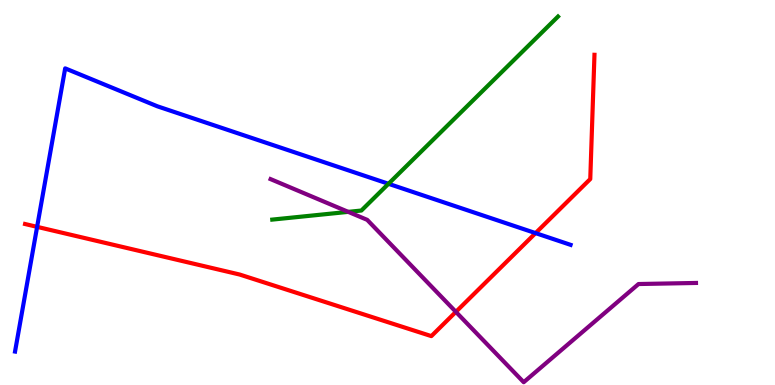[{'lines': ['blue', 'red'], 'intersections': [{'x': 0.479, 'y': 4.11}, {'x': 6.91, 'y': 3.95}]}, {'lines': ['green', 'red'], 'intersections': []}, {'lines': ['purple', 'red'], 'intersections': [{'x': 5.88, 'y': 1.9}]}, {'lines': ['blue', 'green'], 'intersections': [{'x': 5.01, 'y': 5.23}]}, {'lines': ['blue', 'purple'], 'intersections': []}, {'lines': ['green', 'purple'], 'intersections': [{'x': 4.49, 'y': 4.5}]}]